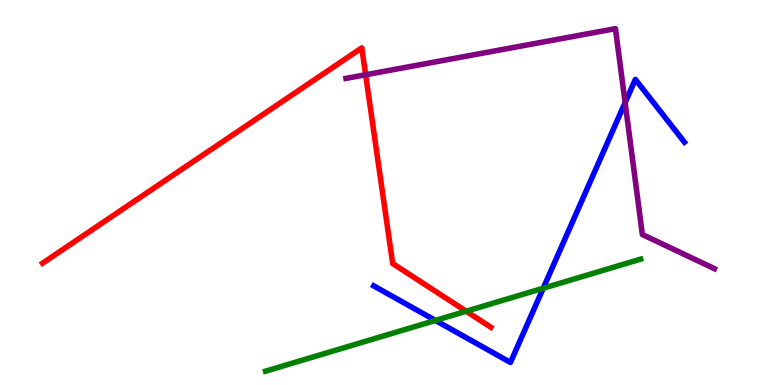[{'lines': ['blue', 'red'], 'intersections': []}, {'lines': ['green', 'red'], 'intersections': [{'x': 6.02, 'y': 1.92}]}, {'lines': ['purple', 'red'], 'intersections': [{'x': 4.72, 'y': 8.06}]}, {'lines': ['blue', 'green'], 'intersections': [{'x': 5.62, 'y': 1.68}, {'x': 7.01, 'y': 2.51}]}, {'lines': ['blue', 'purple'], 'intersections': [{'x': 8.07, 'y': 7.33}]}, {'lines': ['green', 'purple'], 'intersections': []}]